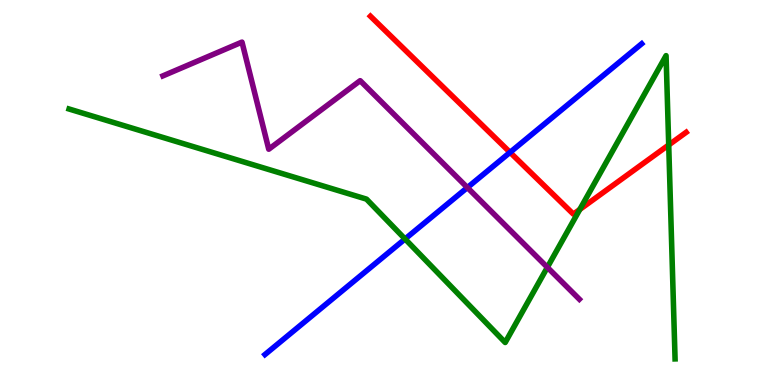[{'lines': ['blue', 'red'], 'intersections': [{'x': 6.58, 'y': 6.04}]}, {'lines': ['green', 'red'], 'intersections': [{'x': 7.48, 'y': 4.56}, {'x': 8.63, 'y': 6.23}]}, {'lines': ['purple', 'red'], 'intersections': []}, {'lines': ['blue', 'green'], 'intersections': [{'x': 5.23, 'y': 3.79}]}, {'lines': ['blue', 'purple'], 'intersections': [{'x': 6.03, 'y': 5.13}]}, {'lines': ['green', 'purple'], 'intersections': [{'x': 7.06, 'y': 3.06}]}]